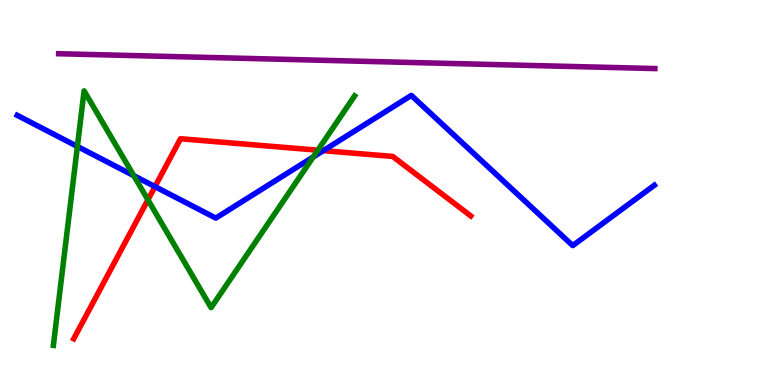[{'lines': ['blue', 'red'], 'intersections': [{'x': 2.0, 'y': 5.15}, {'x': 4.17, 'y': 6.09}]}, {'lines': ['green', 'red'], 'intersections': [{'x': 1.91, 'y': 4.81}, {'x': 4.1, 'y': 6.1}]}, {'lines': ['purple', 'red'], 'intersections': []}, {'lines': ['blue', 'green'], 'intersections': [{'x': 0.999, 'y': 6.2}, {'x': 1.73, 'y': 5.44}, {'x': 4.04, 'y': 5.92}]}, {'lines': ['blue', 'purple'], 'intersections': []}, {'lines': ['green', 'purple'], 'intersections': []}]